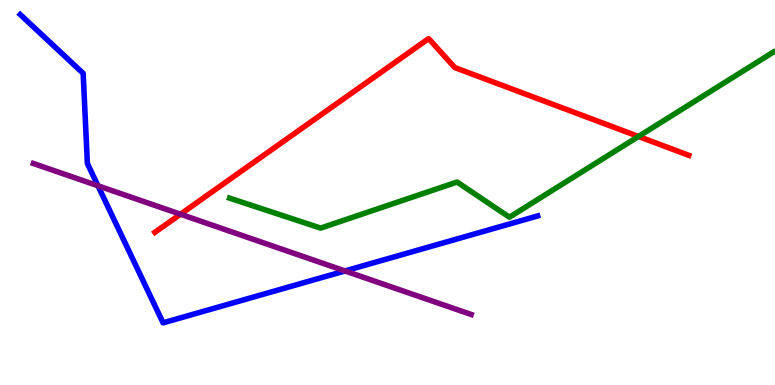[{'lines': ['blue', 'red'], 'intersections': []}, {'lines': ['green', 'red'], 'intersections': [{'x': 8.24, 'y': 6.46}]}, {'lines': ['purple', 'red'], 'intersections': [{'x': 2.33, 'y': 4.44}]}, {'lines': ['blue', 'green'], 'intersections': []}, {'lines': ['blue', 'purple'], 'intersections': [{'x': 1.26, 'y': 5.17}, {'x': 4.45, 'y': 2.96}]}, {'lines': ['green', 'purple'], 'intersections': []}]